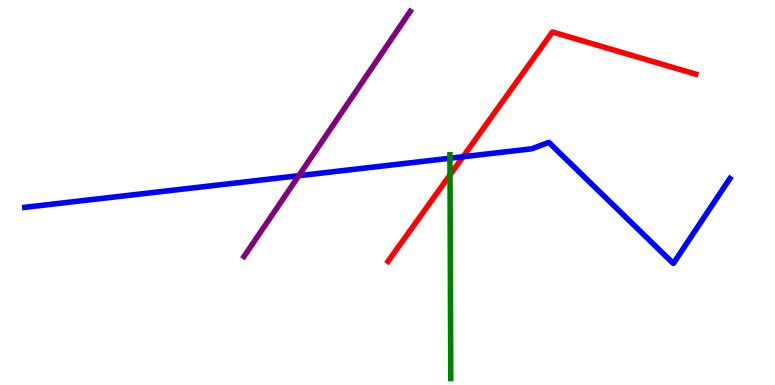[{'lines': ['blue', 'red'], 'intersections': [{'x': 5.97, 'y': 5.93}]}, {'lines': ['green', 'red'], 'intersections': [{'x': 5.81, 'y': 5.46}]}, {'lines': ['purple', 'red'], 'intersections': []}, {'lines': ['blue', 'green'], 'intersections': [{'x': 5.81, 'y': 5.89}]}, {'lines': ['blue', 'purple'], 'intersections': [{'x': 3.86, 'y': 5.44}]}, {'lines': ['green', 'purple'], 'intersections': []}]